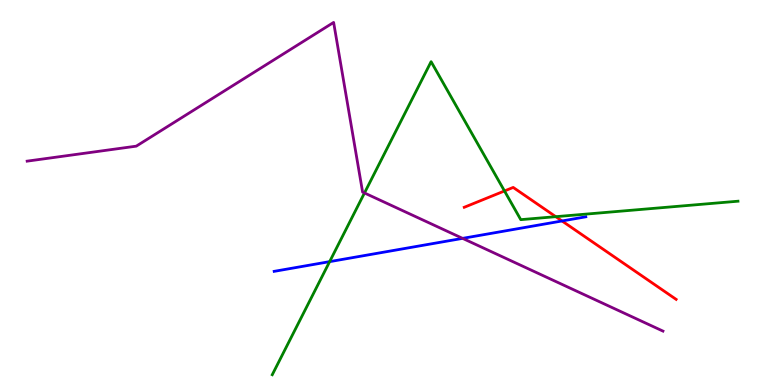[{'lines': ['blue', 'red'], 'intersections': [{'x': 7.25, 'y': 4.26}]}, {'lines': ['green', 'red'], 'intersections': [{'x': 6.51, 'y': 5.04}, {'x': 7.17, 'y': 4.37}]}, {'lines': ['purple', 'red'], 'intersections': []}, {'lines': ['blue', 'green'], 'intersections': [{'x': 4.25, 'y': 3.2}]}, {'lines': ['blue', 'purple'], 'intersections': [{'x': 5.97, 'y': 3.81}]}, {'lines': ['green', 'purple'], 'intersections': [{'x': 4.7, 'y': 4.99}]}]